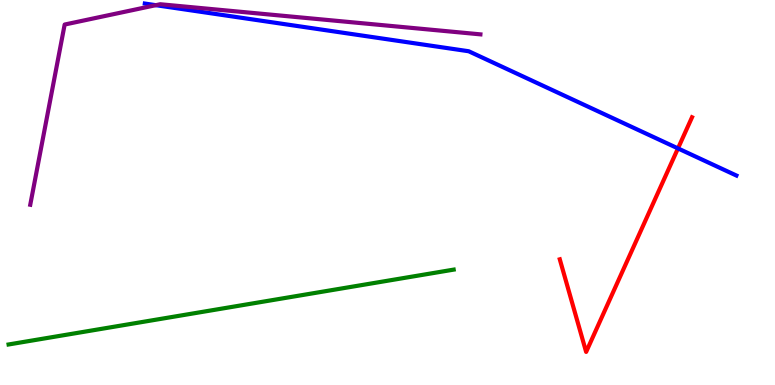[{'lines': ['blue', 'red'], 'intersections': [{'x': 8.75, 'y': 6.15}]}, {'lines': ['green', 'red'], 'intersections': []}, {'lines': ['purple', 'red'], 'intersections': []}, {'lines': ['blue', 'green'], 'intersections': []}, {'lines': ['blue', 'purple'], 'intersections': [{'x': 2.01, 'y': 9.87}]}, {'lines': ['green', 'purple'], 'intersections': []}]